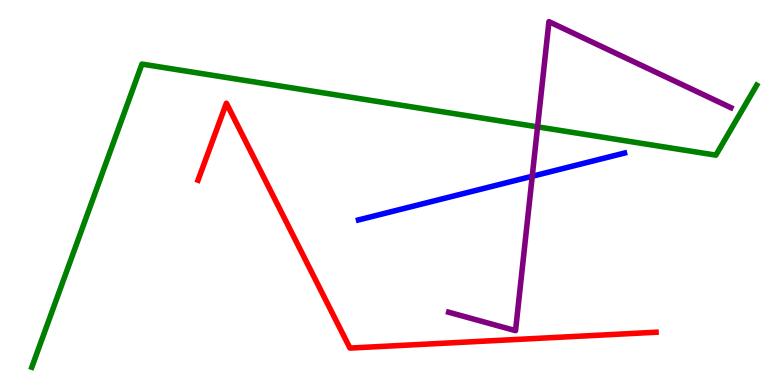[{'lines': ['blue', 'red'], 'intersections': []}, {'lines': ['green', 'red'], 'intersections': []}, {'lines': ['purple', 'red'], 'intersections': []}, {'lines': ['blue', 'green'], 'intersections': []}, {'lines': ['blue', 'purple'], 'intersections': [{'x': 6.87, 'y': 5.42}]}, {'lines': ['green', 'purple'], 'intersections': [{'x': 6.94, 'y': 6.71}]}]